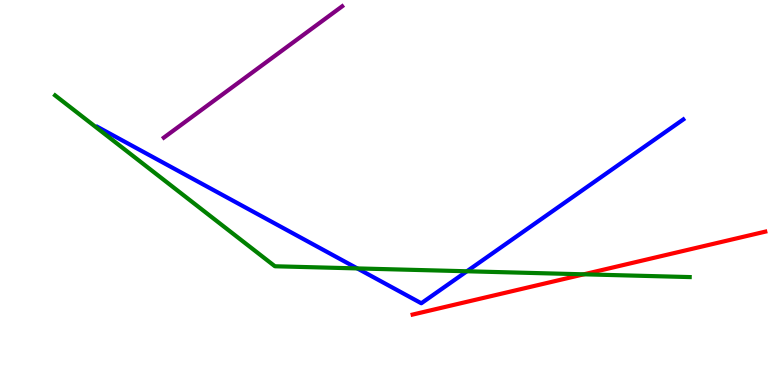[{'lines': ['blue', 'red'], 'intersections': []}, {'lines': ['green', 'red'], 'intersections': [{'x': 7.53, 'y': 2.87}]}, {'lines': ['purple', 'red'], 'intersections': []}, {'lines': ['blue', 'green'], 'intersections': [{'x': 4.61, 'y': 3.03}, {'x': 6.02, 'y': 2.95}]}, {'lines': ['blue', 'purple'], 'intersections': []}, {'lines': ['green', 'purple'], 'intersections': []}]